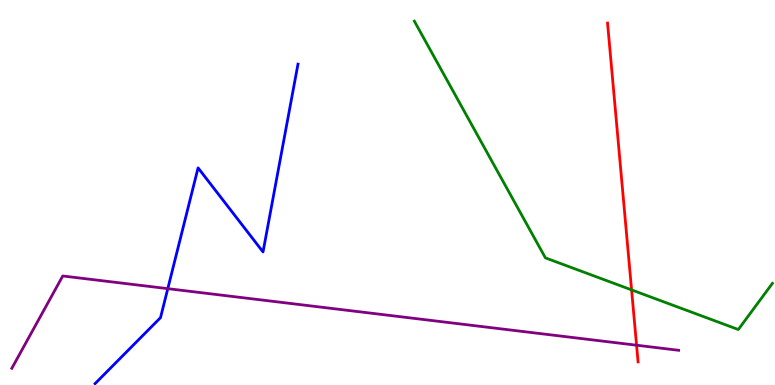[{'lines': ['blue', 'red'], 'intersections': []}, {'lines': ['green', 'red'], 'intersections': [{'x': 8.15, 'y': 2.47}]}, {'lines': ['purple', 'red'], 'intersections': [{'x': 8.21, 'y': 1.03}]}, {'lines': ['blue', 'green'], 'intersections': []}, {'lines': ['blue', 'purple'], 'intersections': [{'x': 2.17, 'y': 2.5}]}, {'lines': ['green', 'purple'], 'intersections': []}]